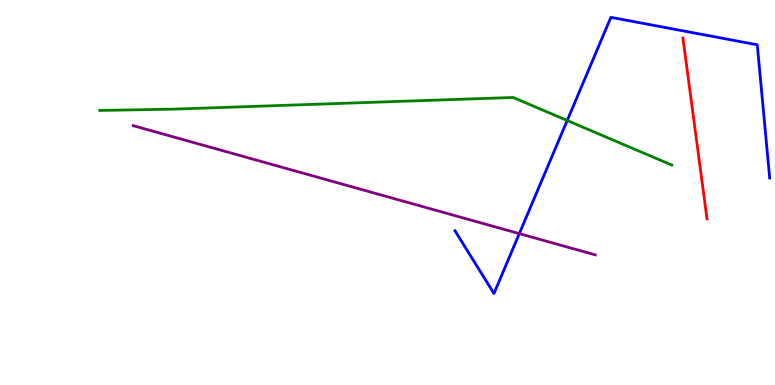[{'lines': ['blue', 'red'], 'intersections': []}, {'lines': ['green', 'red'], 'intersections': []}, {'lines': ['purple', 'red'], 'intersections': []}, {'lines': ['blue', 'green'], 'intersections': [{'x': 7.32, 'y': 6.87}]}, {'lines': ['blue', 'purple'], 'intersections': [{'x': 6.7, 'y': 3.93}]}, {'lines': ['green', 'purple'], 'intersections': []}]